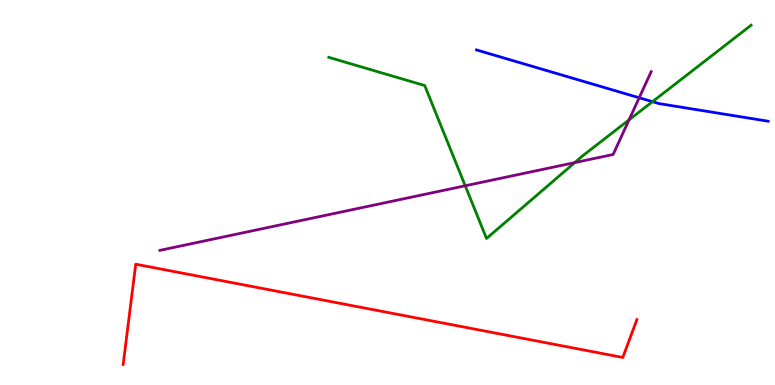[{'lines': ['blue', 'red'], 'intersections': []}, {'lines': ['green', 'red'], 'intersections': []}, {'lines': ['purple', 'red'], 'intersections': []}, {'lines': ['blue', 'green'], 'intersections': [{'x': 8.42, 'y': 7.36}]}, {'lines': ['blue', 'purple'], 'intersections': [{'x': 8.25, 'y': 7.46}]}, {'lines': ['green', 'purple'], 'intersections': [{'x': 6.0, 'y': 5.17}, {'x': 7.42, 'y': 5.78}, {'x': 8.12, 'y': 6.89}]}]